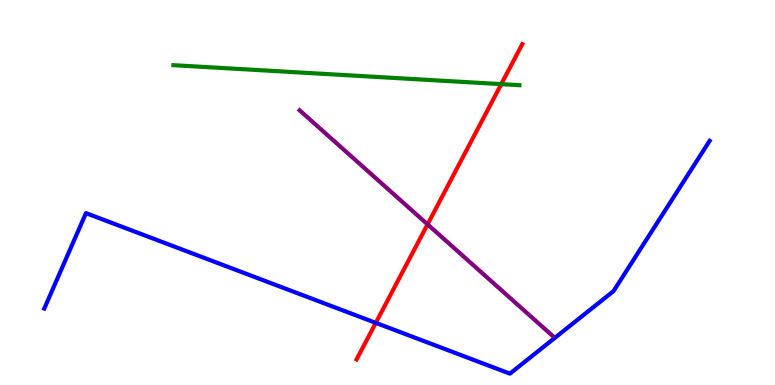[{'lines': ['blue', 'red'], 'intersections': [{'x': 4.85, 'y': 1.61}]}, {'lines': ['green', 'red'], 'intersections': [{'x': 6.47, 'y': 7.81}]}, {'lines': ['purple', 'red'], 'intersections': [{'x': 5.52, 'y': 4.17}]}, {'lines': ['blue', 'green'], 'intersections': []}, {'lines': ['blue', 'purple'], 'intersections': []}, {'lines': ['green', 'purple'], 'intersections': []}]